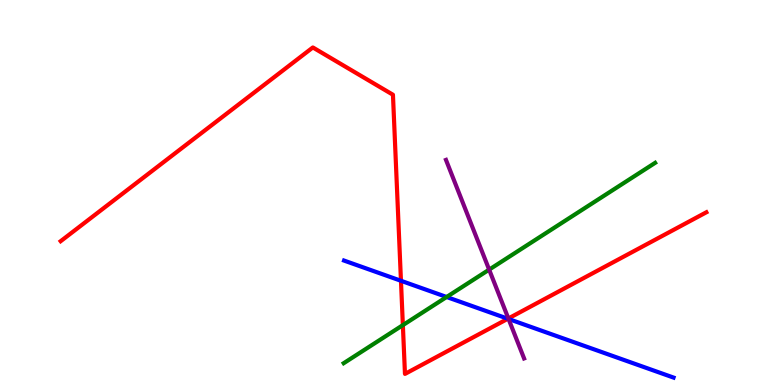[{'lines': ['blue', 'red'], 'intersections': [{'x': 5.17, 'y': 2.71}, {'x': 6.55, 'y': 1.72}]}, {'lines': ['green', 'red'], 'intersections': [{'x': 5.2, 'y': 1.55}]}, {'lines': ['purple', 'red'], 'intersections': [{'x': 6.56, 'y': 1.73}]}, {'lines': ['blue', 'green'], 'intersections': [{'x': 5.76, 'y': 2.29}]}, {'lines': ['blue', 'purple'], 'intersections': [{'x': 6.56, 'y': 1.71}]}, {'lines': ['green', 'purple'], 'intersections': [{'x': 6.31, 'y': 3.0}]}]